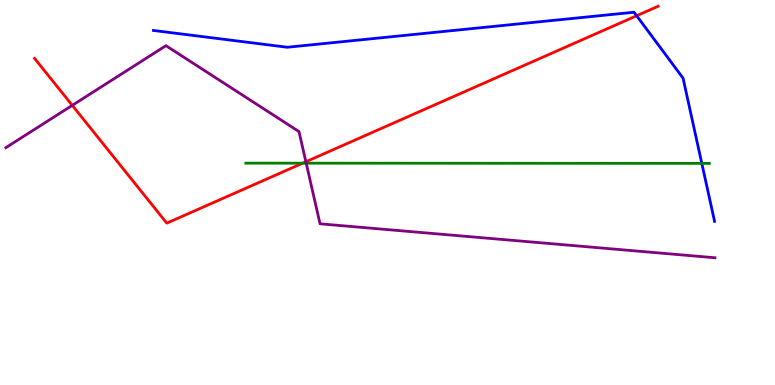[{'lines': ['blue', 'red'], 'intersections': [{'x': 8.21, 'y': 9.59}]}, {'lines': ['green', 'red'], 'intersections': [{'x': 3.91, 'y': 5.76}]}, {'lines': ['purple', 'red'], 'intersections': [{'x': 0.932, 'y': 7.26}, {'x': 3.95, 'y': 5.8}]}, {'lines': ['blue', 'green'], 'intersections': [{'x': 9.06, 'y': 5.76}]}, {'lines': ['blue', 'purple'], 'intersections': []}, {'lines': ['green', 'purple'], 'intersections': [{'x': 3.95, 'y': 5.76}]}]